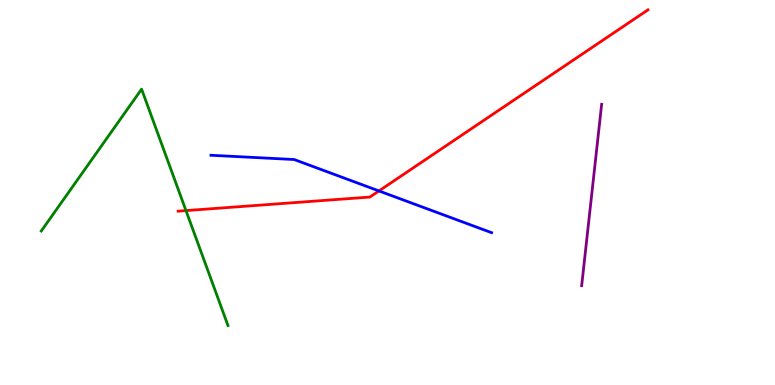[{'lines': ['blue', 'red'], 'intersections': [{'x': 4.89, 'y': 5.04}]}, {'lines': ['green', 'red'], 'intersections': [{'x': 2.4, 'y': 4.53}]}, {'lines': ['purple', 'red'], 'intersections': []}, {'lines': ['blue', 'green'], 'intersections': []}, {'lines': ['blue', 'purple'], 'intersections': []}, {'lines': ['green', 'purple'], 'intersections': []}]